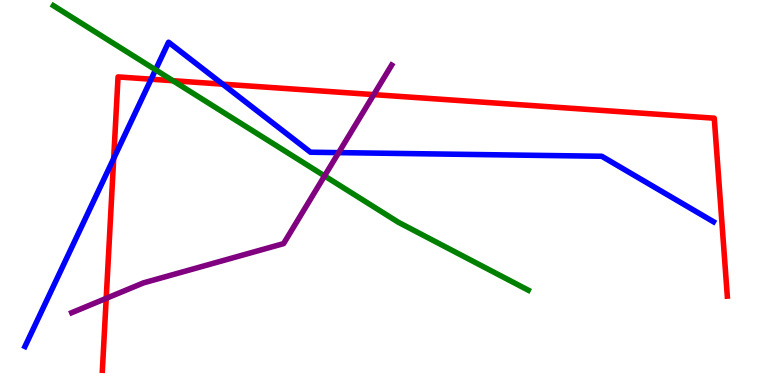[{'lines': ['blue', 'red'], 'intersections': [{'x': 1.47, 'y': 5.88}, {'x': 1.95, 'y': 7.94}, {'x': 2.87, 'y': 7.81}]}, {'lines': ['green', 'red'], 'intersections': [{'x': 2.23, 'y': 7.9}]}, {'lines': ['purple', 'red'], 'intersections': [{'x': 1.37, 'y': 2.25}, {'x': 4.82, 'y': 7.54}]}, {'lines': ['blue', 'green'], 'intersections': [{'x': 2.01, 'y': 8.19}]}, {'lines': ['blue', 'purple'], 'intersections': [{'x': 4.37, 'y': 6.04}]}, {'lines': ['green', 'purple'], 'intersections': [{'x': 4.19, 'y': 5.43}]}]